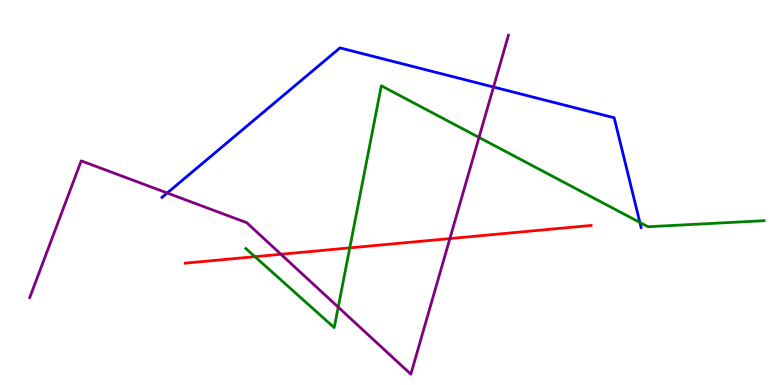[{'lines': ['blue', 'red'], 'intersections': []}, {'lines': ['green', 'red'], 'intersections': [{'x': 3.29, 'y': 3.33}, {'x': 4.51, 'y': 3.56}]}, {'lines': ['purple', 'red'], 'intersections': [{'x': 3.62, 'y': 3.4}, {'x': 5.8, 'y': 3.8}]}, {'lines': ['blue', 'green'], 'intersections': [{'x': 8.26, 'y': 4.22}]}, {'lines': ['blue', 'purple'], 'intersections': [{'x': 2.16, 'y': 4.99}, {'x': 6.37, 'y': 7.74}]}, {'lines': ['green', 'purple'], 'intersections': [{'x': 4.36, 'y': 2.02}, {'x': 6.18, 'y': 6.43}]}]